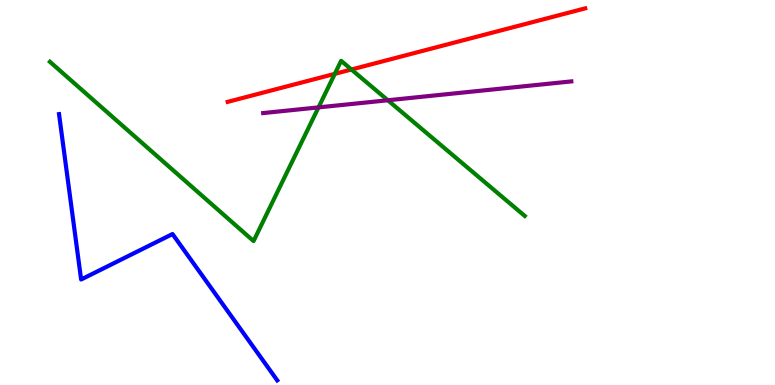[{'lines': ['blue', 'red'], 'intersections': []}, {'lines': ['green', 'red'], 'intersections': [{'x': 4.32, 'y': 8.08}, {'x': 4.53, 'y': 8.19}]}, {'lines': ['purple', 'red'], 'intersections': []}, {'lines': ['blue', 'green'], 'intersections': []}, {'lines': ['blue', 'purple'], 'intersections': []}, {'lines': ['green', 'purple'], 'intersections': [{'x': 4.11, 'y': 7.21}, {'x': 5.0, 'y': 7.4}]}]